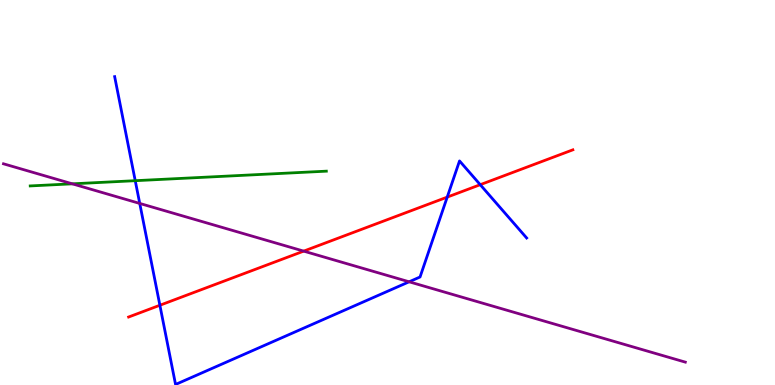[{'lines': ['blue', 'red'], 'intersections': [{'x': 2.06, 'y': 2.07}, {'x': 5.77, 'y': 4.88}, {'x': 6.2, 'y': 5.2}]}, {'lines': ['green', 'red'], 'intersections': []}, {'lines': ['purple', 'red'], 'intersections': [{'x': 3.92, 'y': 3.48}]}, {'lines': ['blue', 'green'], 'intersections': [{'x': 1.75, 'y': 5.31}]}, {'lines': ['blue', 'purple'], 'intersections': [{'x': 1.8, 'y': 4.72}, {'x': 5.28, 'y': 2.68}]}, {'lines': ['green', 'purple'], 'intersections': [{'x': 0.933, 'y': 5.23}]}]